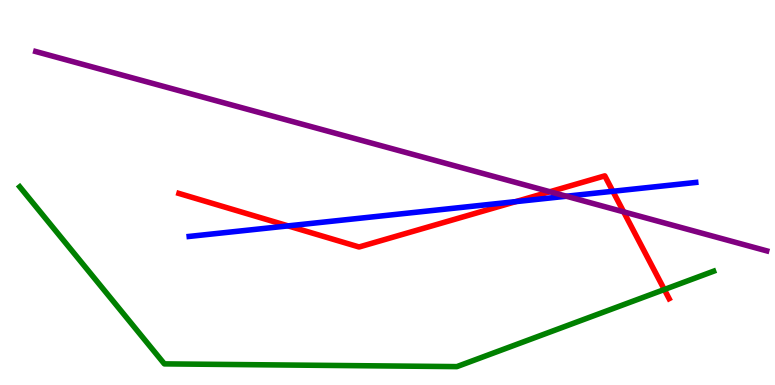[{'lines': ['blue', 'red'], 'intersections': [{'x': 3.72, 'y': 4.13}, {'x': 6.66, 'y': 4.76}, {'x': 7.91, 'y': 5.03}]}, {'lines': ['green', 'red'], 'intersections': [{'x': 8.57, 'y': 2.48}]}, {'lines': ['purple', 'red'], 'intersections': [{'x': 7.1, 'y': 5.02}, {'x': 8.05, 'y': 4.5}]}, {'lines': ['blue', 'green'], 'intersections': []}, {'lines': ['blue', 'purple'], 'intersections': [{'x': 7.31, 'y': 4.9}]}, {'lines': ['green', 'purple'], 'intersections': []}]